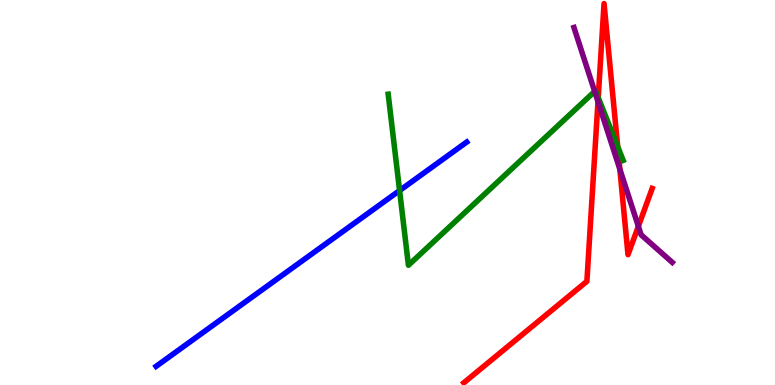[{'lines': ['blue', 'red'], 'intersections': []}, {'lines': ['green', 'red'], 'intersections': [{'x': 7.72, 'y': 7.46}, {'x': 7.97, 'y': 6.19}]}, {'lines': ['purple', 'red'], 'intersections': [{'x': 7.72, 'y': 7.36}, {'x': 8.0, 'y': 5.61}, {'x': 8.24, 'y': 4.12}]}, {'lines': ['blue', 'green'], 'intersections': [{'x': 5.16, 'y': 5.05}]}, {'lines': ['blue', 'purple'], 'intersections': []}, {'lines': ['green', 'purple'], 'intersections': [{'x': 7.67, 'y': 7.63}]}]